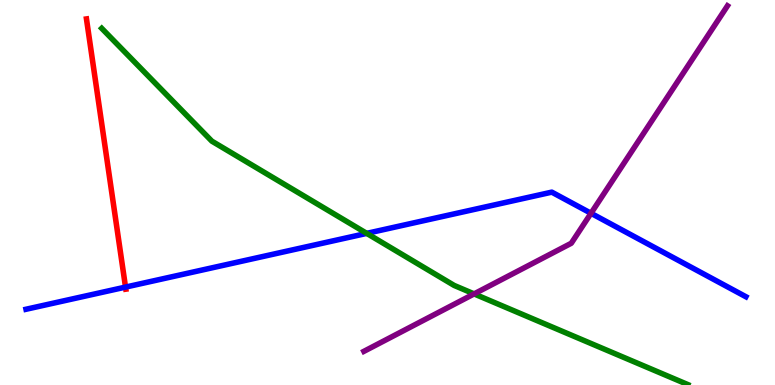[{'lines': ['blue', 'red'], 'intersections': [{'x': 1.62, 'y': 2.54}]}, {'lines': ['green', 'red'], 'intersections': []}, {'lines': ['purple', 'red'], 'intersections': []}, {'lines': ['blue', 'green'], 'intersections': [{'x': 4.73, 'y': 3.94}]}, {'lines': ['blue', 'purple'], 'intersections': [{'x': 7.63, 'y': 4.46}]}, {'lines': ['green', 'purple'], 'intersections': [{'x': 6.12, 'y': 2.37}]}]